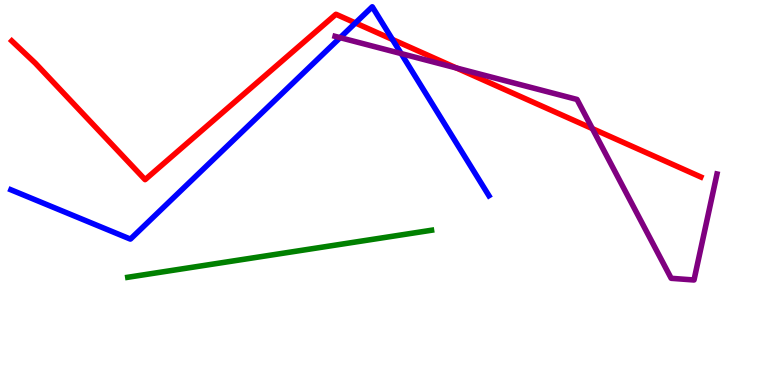[{'lines': ['blue', 'red'], 'intersections': [{'x': 4.59, 'y': 9.4}, {'x': 5.06, 'y': 8.97}]}, {'lines': ['green', 'red'], 'intersections': []}, {'lines': ['purple', 'red'], 'intersections': [{'x': 5.89, 'y': 8.23}, {'x': 7.64, 'y': 6.66}]}, {'lines': ['blue', 'green'], 'intersections': []}, {'lines': ['blue', 'purple'], 'intersections': [{'x': 4.39, 'y': 9.02}, {'x': 5.18, 'y': 8.61}]}, {'lines': ['green', 'purple'], 'intersections': []}]